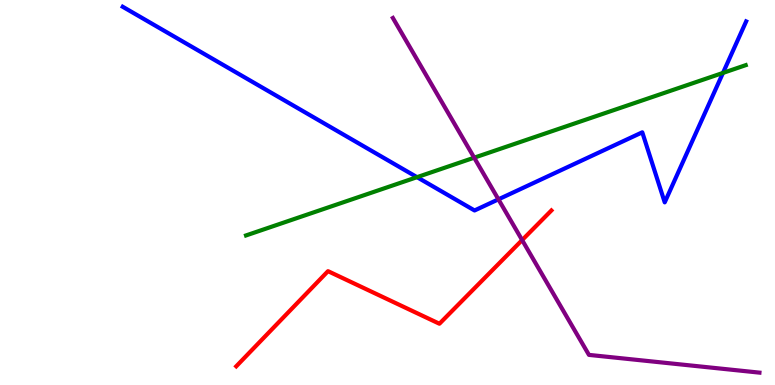[{'lines': ['blue', 'red'], 'intersections': []}, {'lines': ['green', 'red'], 'intersections': []}, {'lines': ['purple', 'red'], 'intersections': [{'x': 6.74, 'y': 3.76}]}, {'lines': ['blue', 'green'], 'intersections': [{'x': 5.38, 'y': 5.4}, {'x': 9.33, 'y': 8.11}]}, {'lines': ['blue', 'purple'], 'intersections': [{'x': 6.43, 'y': 4.82}]}, {'lines': ['green', 'purple'], 'intersections': [{'x': 6.12, 'y': 5.9}]}]